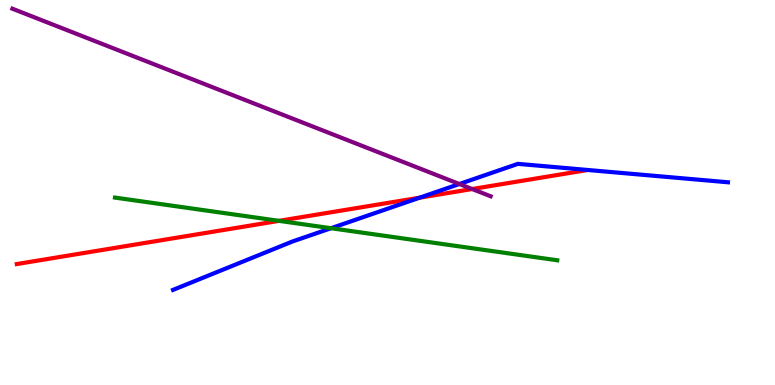[{'lines': ['blue', 'red'], 'intersections': [{'x': 5.42, 'y': 4.87}]}, {'lines': ['green', 'red'], 'intersections': [{'x': 3.6, 'y': 4.26}]}, {'lines': ['purple', 'red'], 'intersections': [{'x': 6.09, 'y': 5.09}]}, {'lines': ['blue', 'green'], 'intersections': [{'x': 4.27, 'y': 4.07}]}, {'lines': ['blue', 'purple'], 'intersections': [{'x': 5.93, 'y': 5.22}]}, {'lines': ['green', 'purple'], 'intersections': []}]